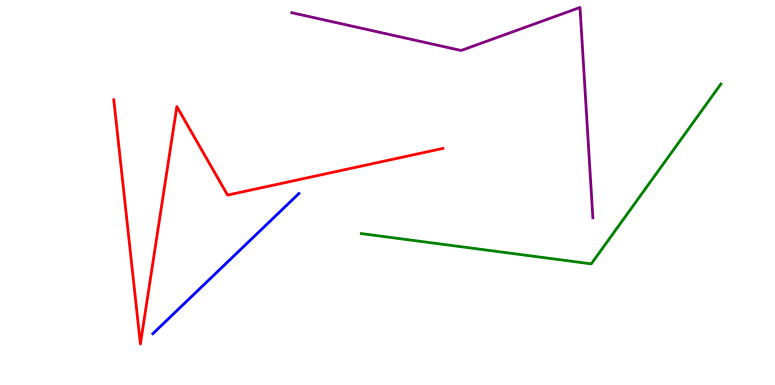[{'lines': ['blue', 'red'], 'intersections': []}, {'lines': ['green', 'red'], 'intersections': []}, {'lines': ['purple', 'red'], 'intersections': []}, {'lines': ['blue', 'green'], 'intersections': []}, {'lines': ['blue', 'purple'], 'intersections': []}, {'lines': ['green', 'purple'], 'intersections': []}]